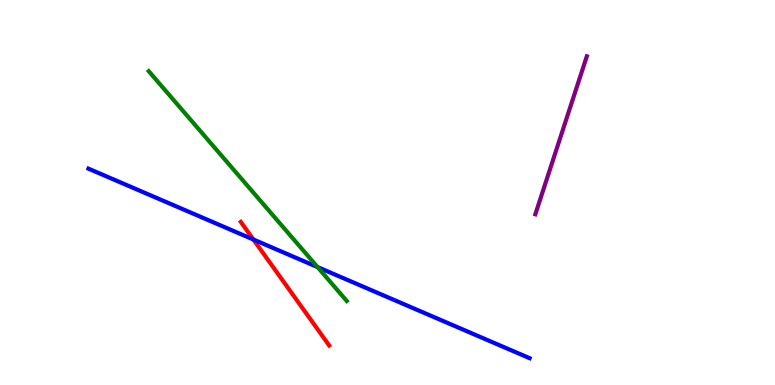[{'lines': ['blue', 'red'], 'intersections': [{'x': 3.27, 'y': 3.78}]}, {'lines': ['green', 'red'], 'intersections': []}, {'lines': ['purple', 'red'], 'intersections': []}, {'lines': ['blue', 'green'], 'intersections': [{'x': 4.1, 'y': 3.06}]}, {'lines': ['blue', 'purple'], 'intersections': []}, {'lines': ['green', 'purple'], 'intersections': []}]